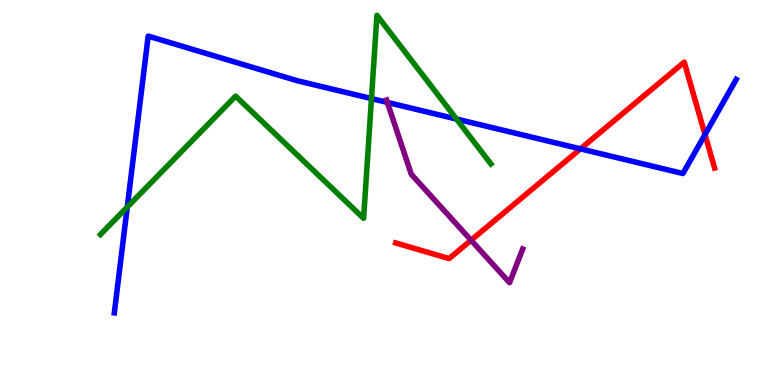[{'lines': ['blue', 'red'], 'intersections': [{'x': 7.49, 'y': 6.13}, {'x': 9.1, 'y': 6.51}]}, {'lines': ['green', 'red'], 'intersections': []}, {'lines': ['purple', 'red'], 'intersections': [{'x': 6.08, 'y': 3.76}]}, {'lines': ['blue', 'green'], 'intersections': [{'x': 1.64, 'y': 4.62}, {'x': 4.79, 'y': 7.44}, {'x': 5.89, 'y': 6.91}]}, {'lines': ['blue', 'purple'], 'intersections': [{'x': 5.0, 'y': 7.34}]}, {'lines': ['green', 'purple'], 'intersections': []}]